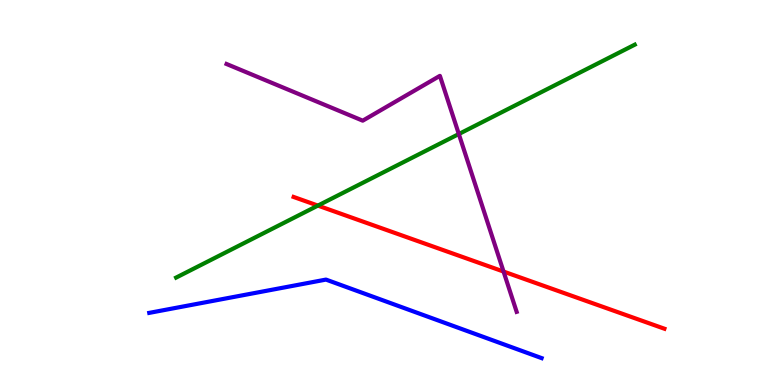[{'lines': ['blue', 'red'], 'intersections': []}, {'lines': ['green', 'red'], 'intersections': [{'x': 4.1, 'y': 4.66}]}, {'lines': ['purple', 'red'], 'intersections': [{'x': 6.5, 'y': 2.95}]}, {'lines': ['blue', 'green'], 'intersections': []}, {'lines': ['blue', 'purple'], 'intersections': []}, {'lines': ['green', 'purple'], 'intersections': [{'x': 5.92, 'y': 6.52}]}]